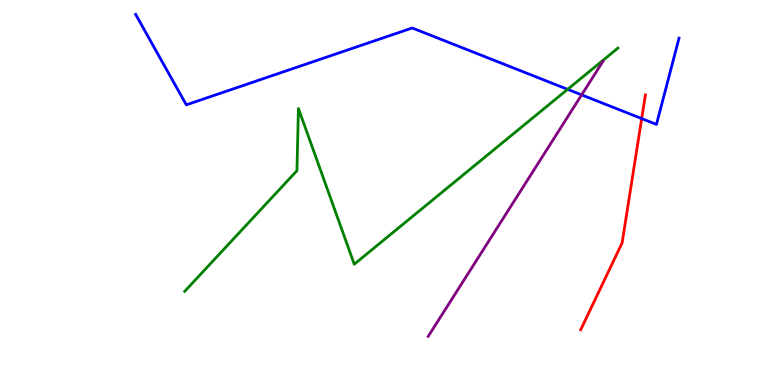[{'lines': ['blue', 'red'], 'intersections': [{'x': 8.28, 'y': 6.92}]}, {'lines': ['green', 'red'], 'intersections': []}, {'lines': ['purple', 'red'], 'intersections': []}, {'lines': ['blue', 'green'], 'intersections': [{'x': 7.32, 'y': 7.68}]}, {'lines': ['blue', 'purple'], 'intersections': [{'x': 7.51, 'y': 7.54}]}, {'lines': ['green', 'purple'], 'intersections': []}]